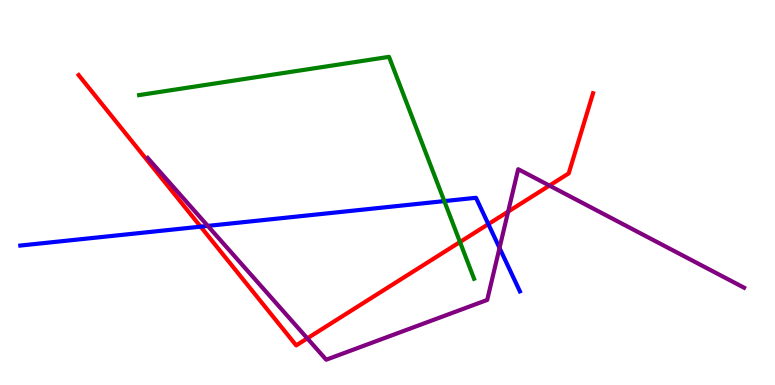[{'lines': ['blue', 'red'], 'intersections': [{'x': 2.59, 'y': 4.11}, {'x': 6.3, 'y': 4.18}]}, {'lines': ['green', 'red'], 'intersections': [{'x': 5.94, 'y': 3.71}]}, {'lines': ['purple', 'red'], 'intersections': [{'x': 3.97, 'y': 1.21}, {'x': 6.56, 'y': 4.5}, {'x': 7.09, 'y': 5.18}]}, {'lines': ['blue', 'green'], 'intersections': [{'x': 5.73, 'y': 4.78}]}, {'lines': ['blue', 'purple'], 'intersections': [{'x': 2.68, 'y': 4.13}, {'x': 6.45, 'y': 3.56}]}, {'lines': ['green', 'purple'], 'intersections': []}]